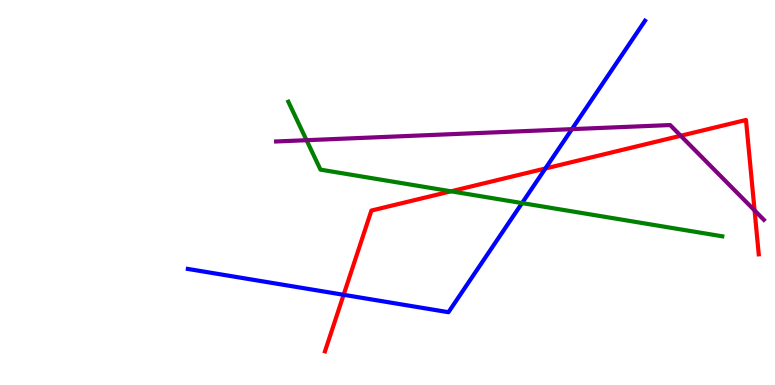[{'lines': ['blue', 'red'], 'intersections': [{'x': 4.43, 'y': 2.34}, {'x': 7.04, 'y': 5.62}]}, {'lines': ['green', 'red'], 'intersections': [{'x': 5.82, 'y': 5.03}]}, {'lines': ['purple', 'red'], 'intersections': [{'x': 8.78, 'y': 6.47}, {'x': 9.74, 'y': 4.53}]}, {'lines': ['blue', 'green'], 'intersections': [{'x': 6.74, 'y': 4.73}]}, {'lines': ['blue', 'purple'], 'intersections': [{'x': 7.38, 'y': 6.65}]}, {'lines': ['green', 'purple'], 'intersections': [{'x': 3.96, 'y': 6.36}]}]